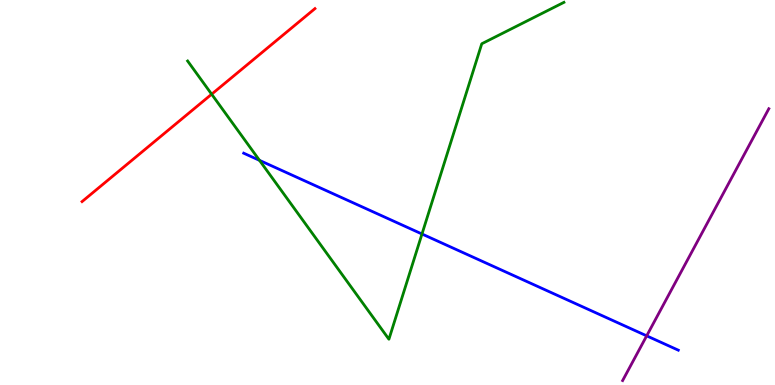[{'lines': ['blue', 'red'], 'intersections': []}, {'lines': ['green', 'red'], 'intersections': [{'x': 2.73, 'y': 7.55}]}, {'lines': ['purple', 'red'], 'intersections': []}, {'lines': ['blue', 'green'], 'intersections': [{'x': 3.35, 'y': 5.84}, {'x': 5.44, 'y': 3.92}]}, {'lines': ['blue', 'purple'], 'intersections': [{'x': 8.34, 'y': 1.28}]}, {'lines': ['green', 'purple'], 'intersections': []}]